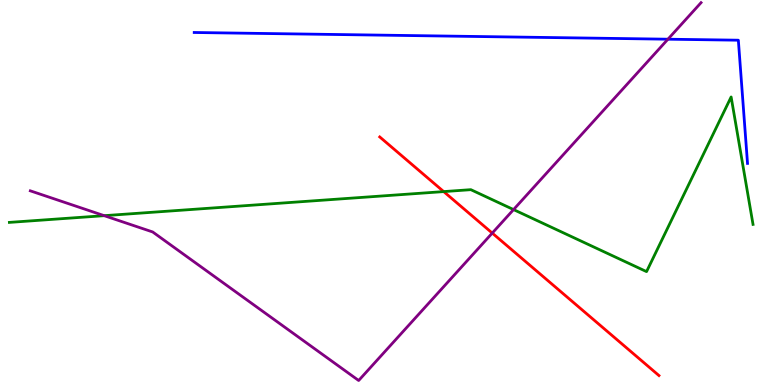[{'lines': ['blue', 'red'], 'intersections': []}, {'lines': ['green', 'red'], 'intersections': [{'x': 5.73, 'y': 5.02}]}, {'lines': ['purple', 'red'], 'intersections': [{'x': 6.35, 'y': 3.95}]}, {'lines': ['blue', 'green'], 'intersections': []}, {'lines': ['blue', 'purple'], 'intersections': [{'x': 8.62, 'y': 8.98}]}, {'lines': ['green', 'purple'], 'intersections': [{'x': 1.34, 'y': 4.4}, {'x': 6.63, 'y': 4.56}]}]